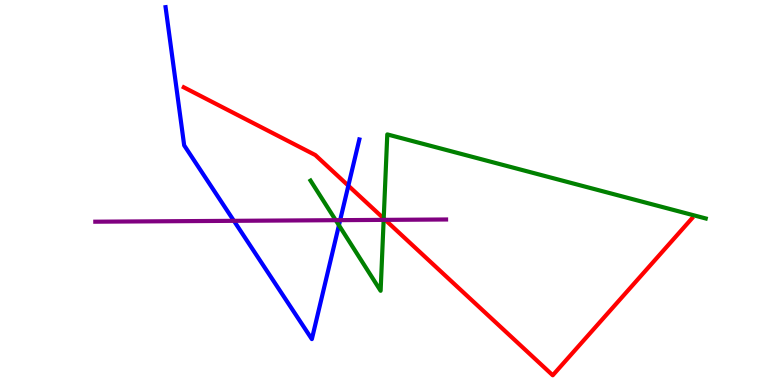[{'lines': ['blue', 'red'], 'intersections': [{'x': 4.49, 'y': 5.18}]}, {'lines': ['green', 'red'], 'intersections': [{'x': 4.95, 'y': 4.32}]}, {'lines': ['purple', 'red'], 'intersections': [{'x': 4.97, 'y': 4.29}]}, {'lines': ['blue', 'green'], 'intersections': [{'x': 4.37, 'y': 4.15}]}, {'lines': ['blue', 'purple'], 'intersections': [{'x': 3.02, 'y': 4.26}, {'x': 4.39, 'y': 4.28}]}, {'lines': ['green', 'purple'], 'intersections': [{'x': 4.33, 'y': 4.28}, {'x': 4.95, 'y': 4.29}]}]